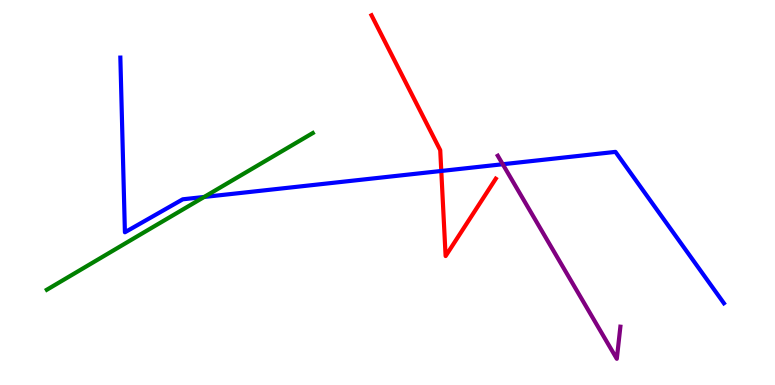[{'lines': ['blue', 'red'], 'intersections': [{'x': 5.69, 'y': 5.56}]}, {'lines': ['green', 'red'], 'intersections': []}, {'lines': ['purple', 'red'], 'intersections': []}, {'lines': ['blue', 'green'], 'intersections': [{'x': 2.63, 'y': 4.88}]}, {'lines': ['blue', 'purple'], 'intersections': [{'x': 6.49, 'y': 5.73}]}, {'lines': ['green', 'purple'], 'intersections': []}]